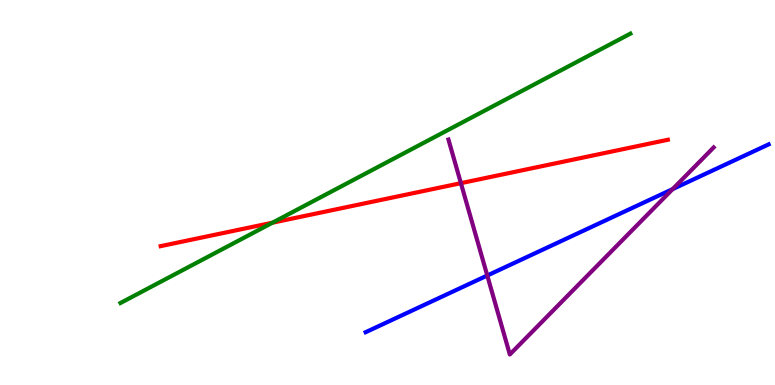[{'lines': ['blue', 'red'], 'intersections': []}, {'lines': ['green', 'red'], 'intersections': [{'x': 3.52, 'y': 4.22}]}, {'lines': ['purple', 'red'], 'intersections': [{'x': 5.95, 'y': 5.24}]}, {'lines': ['blue', 'green'], 'intersections': []}, {'lines': ['blue', 'purple'], 'intersections': [{'x': 6.29, 'y': 2.84}, {'x': 8.68, 'y': 5.09}]}, {'lines': ['green', 'purple'], 'intersections': []}]